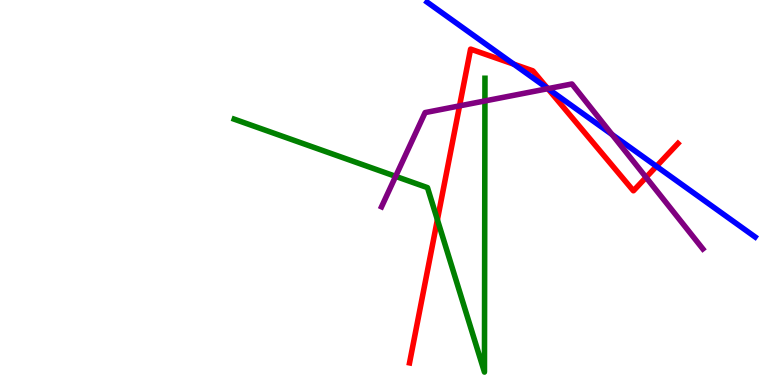[{'lines': ['blue', 'red'], 'intersections': [{'x': 6.63, 'y': 8.33}, {'x': 7.07, 'y': 7.71}, {'x': 8.47, 'y': 5.68}]}, {'lines': ['green', 'red'], 'intersections': [{'x': 5.64, 'y': 4.29}]}, {'lines': ['purple', 'red'], 'intersections': [{'x': 5.93, 'y': 7.25}, {'x': 7.07, 'y': 7.7}, {'x': 8.34, 'y': 5.39}]}, {'lines': ['blue', 'green'], 'intersections': []}, {'lines': ['blue', 'purple'], 'intersections': [{'x': 7.07, 'y': 7.7}, {'x': 7.9, 'y': 6.51}]}, {'lines': ['green', 'purple'], 'intersections': [{'x': 5.1, 'y': 5.42}, {'x': 6.26, 'y': 7.38}]}]